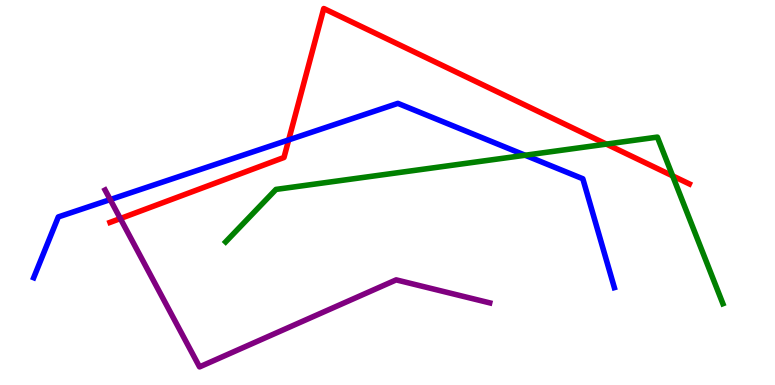[{'lines': ['blue', 'red'], 'intersections': [{'x': 3.72, 'y': 6.37}]}, {'lines': ['green', 'red'], 'intersections': [{'x': 7.82, 'y': 6.26}, {'x': 8.68, 'y': 5.43}]}, {'lines': ['purple', 'red'], 'intersections': [{'x': 1.55, 'y': 4.32}]}, {'lines': ['blue', 'green'], 'intersections': [{'x': 6.78, 'y': 5.97}]}, {'lines': ['blue', 'purple'], 'intersections': [{'x': 1.42, 'y': 4.82}]}, {'lines': ['green', 'purple'], 'intersections': []}]